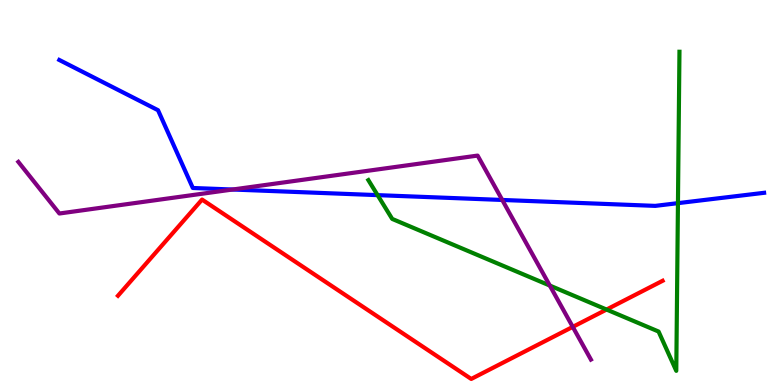[{'lines': ['blue', 'red'], 'intersections': []}, {'lines': ['green', 'red'], 'intersections': [{'x': 7.83, 'y': 1.96}]}, {'lines': ['purple', 'red'], 'intersections': [{'x': 7.39, 'y': 1.51}]}, {'lines': ['blue', 'green'], 'intersections': [{'x': 4.87, 'y': 4.93}, {'x': 8.75, 'y': 4.72}]}, {'lines': ['blue', 'purple'], 'intersections': [{'x': 3.0, 'y': 5.08}, {'x': 6.48, 'y': 4.81}]}, {'lines': ['green', 'purple'], 'intersections': [{'x': 7.09, 'y': 2.58}]}]